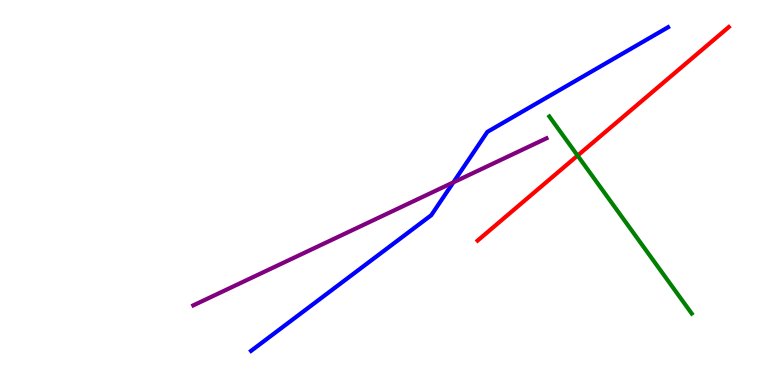[{'lines': ['blue', 'red'], 'intersections': []}, {'lines': ['green', 'red'], 'intersections': [{'x': 7.45, 'y': 5.96}]}, {'lines': ['purple', 'red'], 'intersections': []}, {'lines': ['blue', 'green'], 'intersections': []}, {'lines': ['blue', 'purple'], 'intersections': [{'x': 5.85, 'y': 5.26}]}, {'lines': ['green', 'purple'], 'intersections': []}]